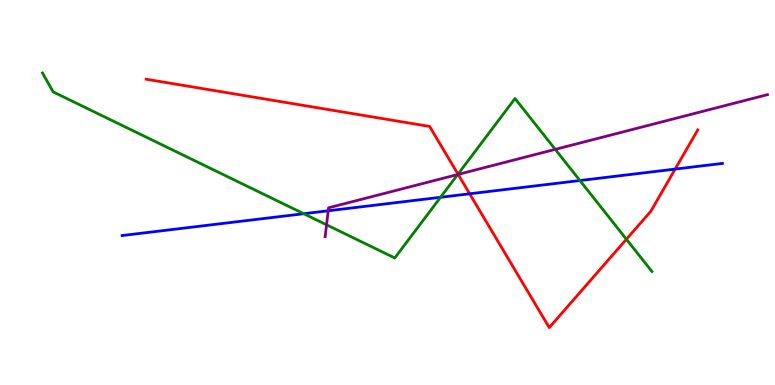[{'lines': ['blue', 'red'], 'intersections': [{'x': 6.06, 'y': 4.97}, {'x': 8.71, 'y': 5.61}]}, {'lines': ['green', 'red'], 'intersections': [{'x': 5.91, 'y': 5.48}, {'x': 8.08, 'y': 3.79}]}, {'lines': ['purple', 'red'], 'intersections': [{'x': 5.91, 'y': 5.47}]}, {'lines': ['blue', 'green'], 'intersections': [{'x': 3.92, 'y': 4.45}, {'x': 5.68, 'y': 4.88}, {'x': 7.48, 'y': 5.31}]}, {'lines': ['blue', 'purple'], 'intersections': [{'x': 4.23, 'y': 4.53}]}, {'lines': ['green', 'purple'], 'intersections': [{'x': 4.21, 'y': 4.16}, {'x': 5.91, 'y': 5.47}, {'x': 7.16, 'y': 6.12}]}]